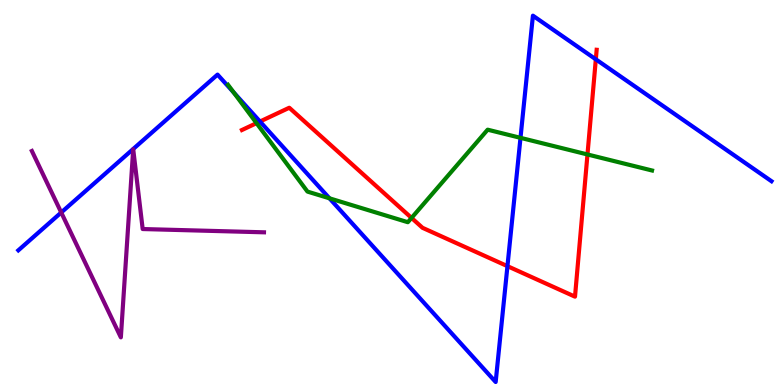[{'lines': ['blue', 'red'], 'intersections': [{'x': 3.35, 'y': 6.84}, {'x': 6.55, 'y': 3.09}, {'x': 7.69, 'y': 8.46}]}, {'lines': ['green', 'red'], 'intersections': [{'x': 3.31, 'y': 6.8}, {'x': 5.31, 'y': 4.34}, {'x': 7.58, 'y': 5.99}]}, {'lines': ['purple', 'red'], 'intersections': []}, {'lines': ['blue', 'green'], 'intersections': [{'x': 3.02, 'y': 7.6}, {'x': 4.25, 'y': 4.85}, {'x': 6.72, 'y': 6.42}]}, {'lines': ['blue', 'purple'], 'intersections': [{'x': 0.79, 'y': 4.48}]}, {'lines': ['green', 'purple'], 'intersections': []}]